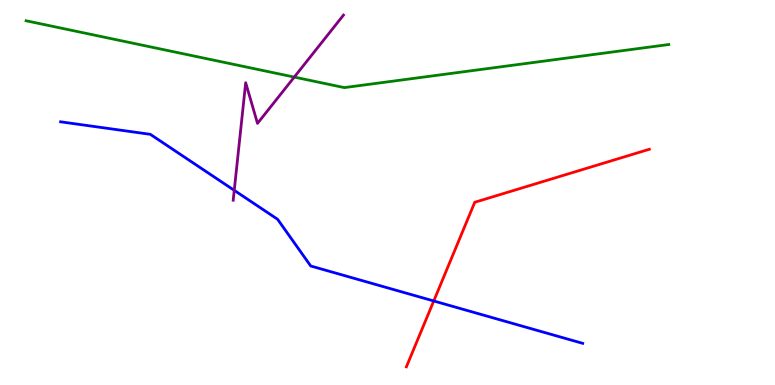[{'lines': ['blue', 'red'], 'intersections': [{'x': 5.6, 'y': 2.18}]}, {'lines': ['green', 'red'], 'intersections': []}, {'lines': ['purple', 'red'], 'intersections': []}, {'lines': ['blue', 'green'], 'intersections': []}, {'lines': ['blue', 'purple'], 'intersections': [{'x': 3.02, 'y': 5.06}]}, {'lines': ['green', 'purple'], 'intersections': [{'x': 3.8, 'y': 8.0}]}]